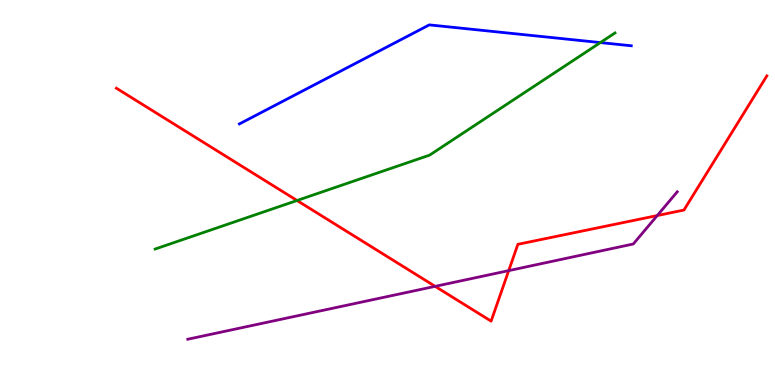[{'lines': ['blue', 'red'], 'intersections': []}, {'lines': ['green', 'red'], 'intersections': [{'x': 3.83, 'y': 4.79}]}, {'lines': ['purple', 'red'], 'intersections': [{'x': 5.61, 'y': 2.56}, {'x': 6.56, 'y': 2.97}, {'x': 8.48, 'y': 4.4}]}, {'lines': ['blue', 'green'], 'intersections': [{'x': 7.75, 'y': 8.89}]}, {'lines': ['blue', 'purple'], 'intersections': []}, {'lines': ['green', 'purple'], 'intersections': []}]